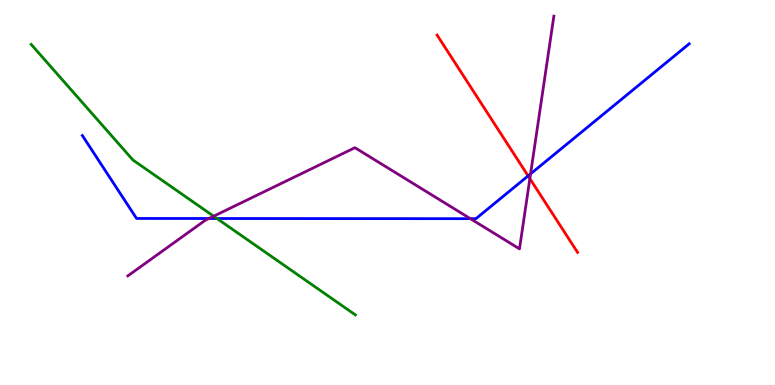[{'lines': ['blue', 'red'], 'intersections': [{'x': 6.81, 'y': 5.43}]}, {'lines': ['green', 'red'], 'intersections': []}, {'lines': ['purple', 'red'], 'intersections': [{'x': 6.84, 'y': 5.36}]}, {'lines': ['blue', 'green'], 'intersections': [{'x': 2.8, 'y': 4.32}]}, {'lines': ['blue', 'purple'], 'intersections': [{'x': 2.7, 'y': 4.32}, {'x': 6.07, 'y': 4.32}, {'x': 6.85, 'y': 5.48}]}, {'lines': ['green', 'purple'], 'intersections': [{'x': 2.76, 'y': 4.38}]}]